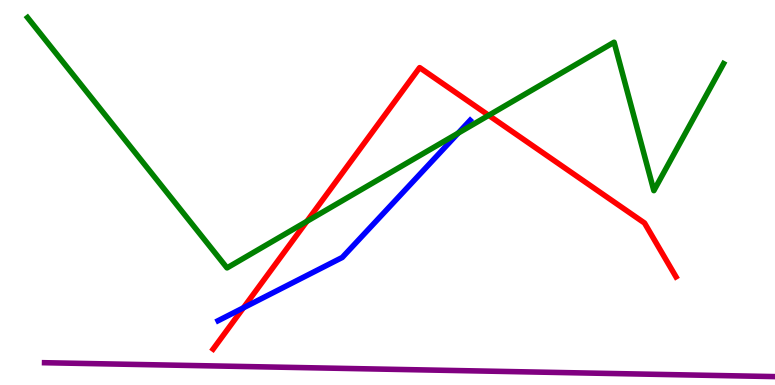[{'lines': ['blue', 'red'], 'intersections': [{'x': 3.14, 'y': 2.0}]}, {'lines': ['green', 'red'], 'intersections': [{'x': 3.96, 'y': 4.25}, {'x': 6.31, 'y': 7.0}]}, {'lines': ['purple', 'red'], 'intersections': []}, {'lines': ['blue', 'green'], 'intersections': [{'x': 5.91, 'y': 6.54}]}, {'lines': ['blue', 'purple'], 'intersections': []}, {'lines': ['green', 'purple'], 'intersections': []}]